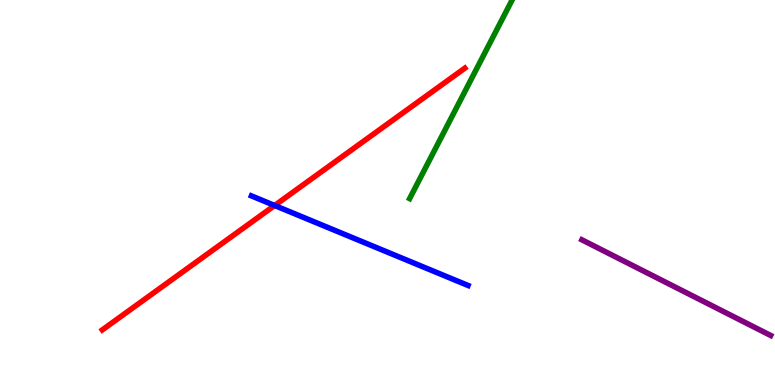[{'lines': ['blue', 'red'], 'intersections': [{'x': 3.54, 'y': 4.66}]}, {'lines': ['green', 'red'], 'intersections': []}, {'lines': ['purple', 'red'], 'intersections': []}, {'lines': ['blue', 'green'], 'intersections': []}, {'lines': ['blue', 'purple'], 'intersections': []}, {'lines': ['green', 'purple'], 'intersections': []}]